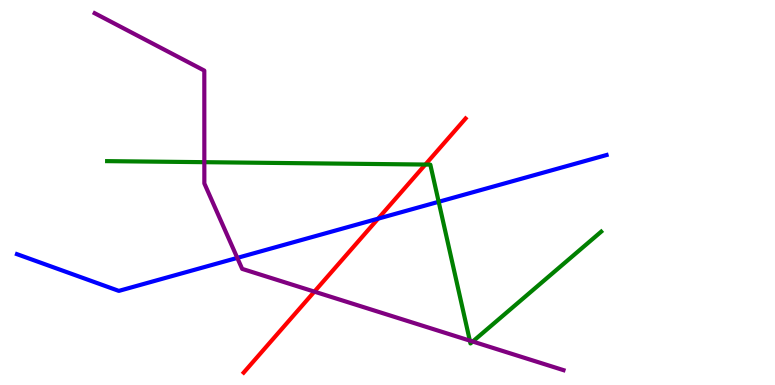[{'lines': ['blue', 'red'], 'intersections': [{'x': 4.88, 'y': 4.32}]}, {'lines': ['green', 'red'], 'intersections': [{'x': 5.49, 'y': 5.73}]}, {'lines': ['purple', 'red'], 'intersections': [{'x': 4.06, 'y': 2.43}]}, {'lines': ['blue', 'green'], 'intersections': [{'x': 5.66, 'y': 4.76}]}, {'lines': ['blue', 'purple'], 'intersections': [{'x': 3.06, 'y': 3.3}]}, {'lines': ['green', 'purple'], 'intersections': [{'x': 2.64, 'y': 5.79}, {'x': 6.06, 'y': 1.15}, {'x': 6.1, 'y': 1.13}]}]